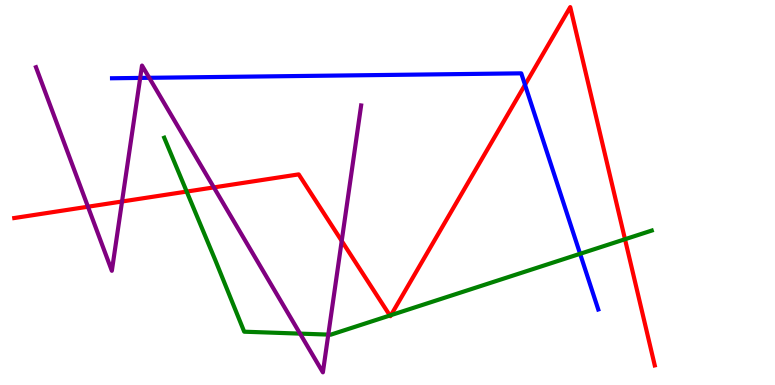[{'lines': ['blue', 'red'], 'intersections': [{'x': 6.77, 'y': 7.8}]}, {'lines': ['green', 'red'], 'intersections': [{'x': 2.41, 'y': 5.02}, {'x': 5.03, 'y': 1.81}, {'x': 5.04, 'y': 1.81}, {'x': 8.06, 'y': 3.79}]}, {'lines': ['purple', 'red'], 'intersections': [{'x': 1.13, 'y': 4.63}, {'x': 1.57, 'y': 4.77}, {'x': 2.76, 'y': 5.13}, {'x': 4.41, 'y': 3.74}]}, {'lines': ['blue', 'green'], 'intersections': [{'x': 7.49, 'y': 3.41}]}, {'lines': ['blue', 'purple'], 'intersections': [{'x': 1.81, 'y': 7.98}, {'x': 1.93, 'y': 7.98}]}, {'lines': ['green', 'purple'], 'intersections': [{'x': 3.87, 'y': 1.33}, {'x': 4.24, 'y': 1.31}]}]